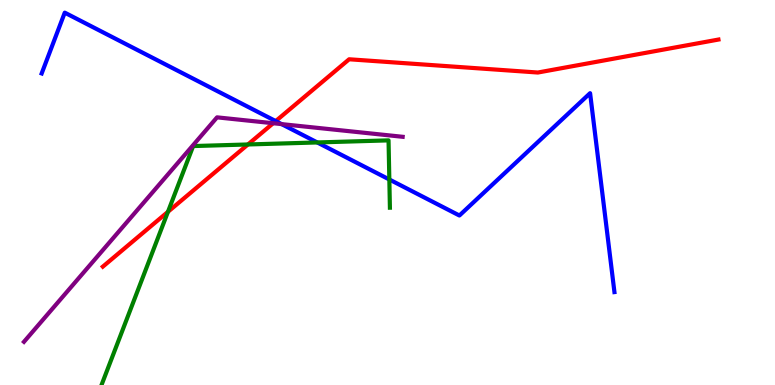[{'lines': ['blue', 'red'], 'intersections': [{'x': 3.56, 'y': 6.85}]}, {'lines': ['green', 'red'], 'intersections': [{'x': 2.17, 'y': 4.5}, {'x': 3.2, 'y': 6.25}]}, {'lines': ['purple', 'red'], 'intersections': [{'x': 3.52, 'y': 6.8}]}, {'lines': ['blue', 'green'], 'intersections': [{'x': 4.09, 'y': 6.3}, {'x': 5.02, 'y': 5.34}]}, {'lines': ['blue', 'purple'], 'intersections': [{'x': 3.63, 'y': 6.78}]}, {'lines': ['green', 'purple'], 'intersections': []}]